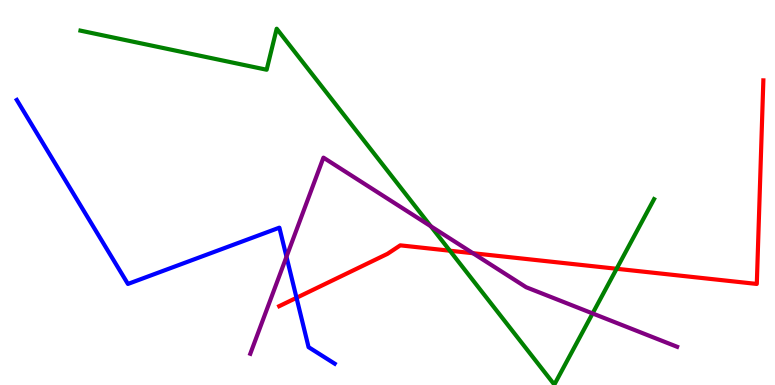[{'lines': ['blue', 'red'], 'intersections': [{'x': 3.83, 'y': 2.26}]}, {'lines': ['green', 'red'], 'intersections': [{'x': 5.8, 'y': 3.49}, {'x': 7.96, 'y': 3.02}]}, {'lines': ['purple', 'red'], 'intersections': [{'x': 6.1, 'y': 3.42}]}, {'lines': ['blue', 'green'], 'intersections': []}, {'lines': ['blue', 'purple'], 'intersections': [{'x': 3.7, 'y': 3.33}]}, {'lines': ['green', 'purple'], 'intersections': [{'x': 5.56, 'y': 4.12}, {'x': 7.65, 'y': 1.86}]}]